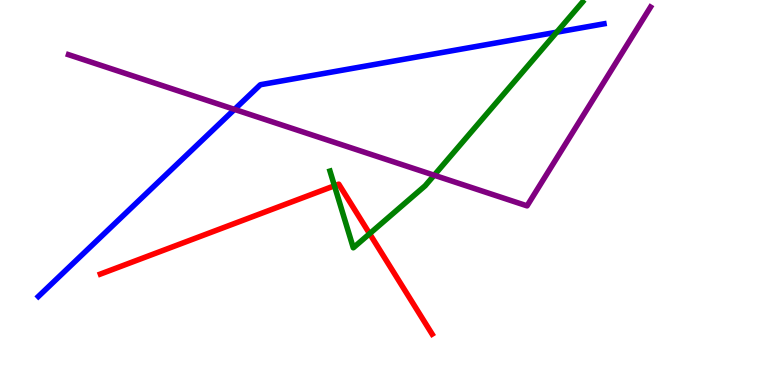[{'lines': ['blue', 'red'], 'intersections': []}, {'lines': ['green', 'red'], 'intersections': [{'x': 4.32, 'y': 5.17}, {'x': 4.77, 'y': 3.93}]}, {'lines': ['purple', 'red'], 'intersections': []}, {'lines': ['blue', 'green'], 'intersections': [{'x': 7.18, 'y': 9.16}]}, {'lines': ['blue', 'purple'], 'intersections': [{'x': 3.03, 'y': 7.16}]}, {'lines': ['green', 'purple'], 'intersections': [{'x': 5.6, 'y': 5.45}]}]